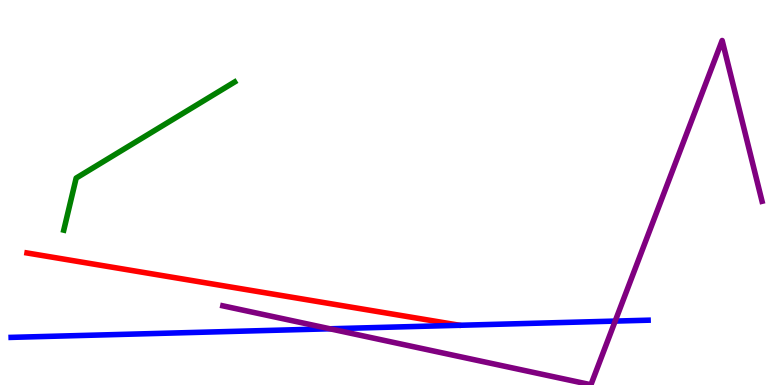[{'lines': ['blue', 'red'], 'intersections': []}, {'lines': ['green', 'red'], 'intersections': []}, {'lines': ['purple', 'red'], 'intersections': []}, {'lines': ['blue', 'green'], 'intersections': []}, {'lines': ['blue', 'purple'], 'intersections': [{'x': 4.26, 'y': 1.46}, {'x': 7.94, 'y': 1.66}]}, {'lines': ['green', 'purple'], 'intersections': []}]